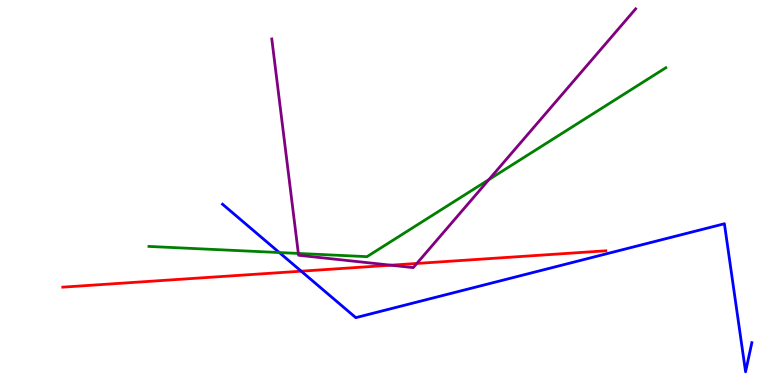[{'lines': ['blue', 'red'], 'intersections': [{'x': 3.89, 'y': 2.96}]}, {'lines': ['green', 'red'], 'intersections': []}, {'lines': ['purple', 'red'], 'intersections': [{'x': 5.04, 'y': 3.11}, {'x': 5.38, 'y': 3.16}]}, {'lines': ['blue', 'green'], 'intersections': [{'x': 3.6, 'y': 3.44}]}, {'lines': ['blue', 'purple'], 'intersections': []}, {'lines': ['green', 'purple'], 'intersections': [{'x': 3.85, 'y': 3.42}, {'x': 6.31, 'y': 5.34}]}]